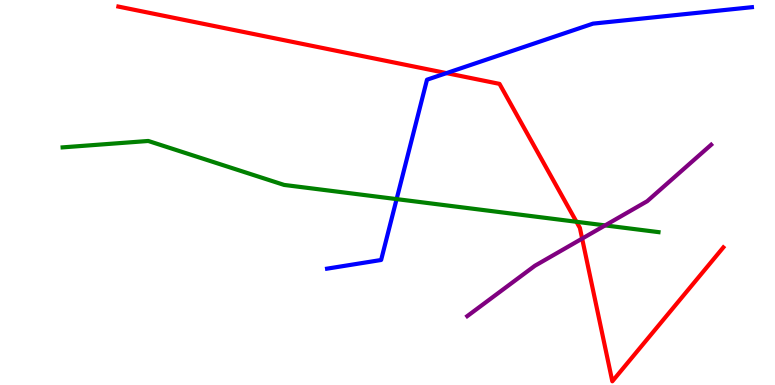[{'lines': ['blue', 'red'], 'intersections': [{'x': 5.76, 'y': 8.1}]}, {'lines': ['green', 'red'], 'intersections': [{'x': 7.44, 'y': 4.24}]}, {'lines': ['purple', 'red'], 'intersections': [{'x': 7.51, 'y': 3.8}]}, {'lines': ['blue', 'green'], 'intersections': [{'x': 5.12, 'y': 4.83}]}, {'lines': ['blue', 'purple'], 'intersections': []}, {'lines': ['green', 'purple'], 'intersections': [{'x': 7.81, 'y': 4.15}]}]